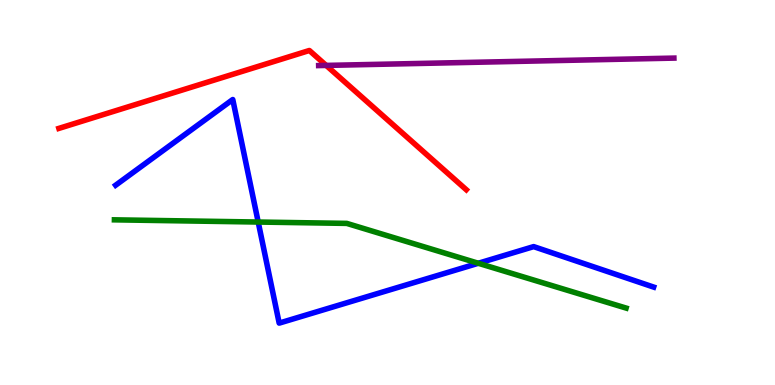[{'lines': ['blue', 'red'], 'intersections': []}, {'lines': ['green', 'red'], 'intersections': []}, {'lines': ['purple', 'red'], 'intersections': [{'x': 4.21, 'y': 8.3}]}, {'lines': ['blue', 'green'], 'intersections': [{'x': 3.33, 'y': 4.23}, {'x': 6.17, 'y': 3.16}]}, {'lines': ['blue', 'purple'], 'intersections': []}, {'lines': ['green', 'purple'], 'intersections': []}]